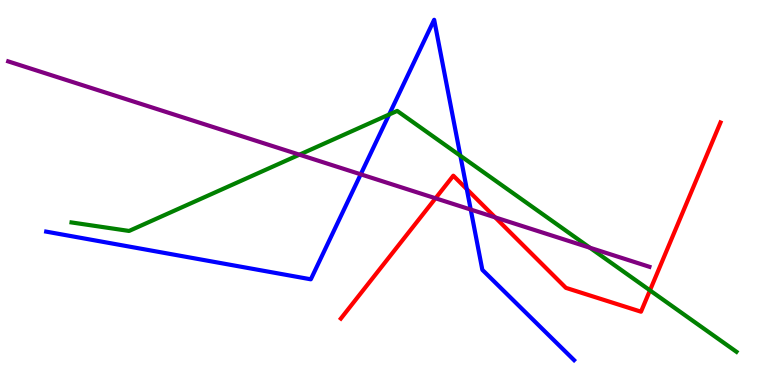[{'lines': ['blue', 'red'], 'intersections': [{'x': 6.02, 'y': 5.09}]}, {'lines': ['green', 'red'], 'intersections': [{'x': 8.39, 'y': 2.46}]}, {'lines': ['purple', 'red'], 'intersections': [{'x': 5.62, 'y': 4.85}, {'x': 6.39, 'y': 4.35}]}, {'lines': ['blue', 'green'], 'intersections': [{'x': 5.02, 'y': 7.03}, {'x': 5.94, 'y': 5.95}]}, {'lines': ['blue', 'purple'], 'intersections': [{'x': 4.65, 'y': 5.47}, {'x': 6.07, 'y': 4.56}]}, {'lines': ['green', 'purple'], 'intersections': [{'x': 3.86, 'y': 5.98}, {'x': 7.61, 'y': 3.57}]}]